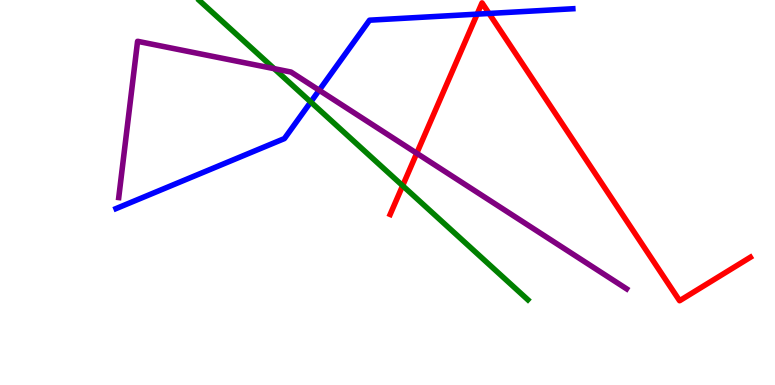[{'lines': ['blue', 'red'], 'intersections': [{'x': 6.16, 'y': 9.63}, {'x': 6.31, 'y': 9.65}]}, {'lines': ['green', 'red'], 'intersections': [{'x': 5.2, 'y': 5.18}]}, {'lines': ['purple', 'red'], 'intersections': [{'x': 5.38, 'y': 6.02}]}, {'lines': ['blue', 'green'], 'intersections': [{'x': 4.01, 'y': 7.35}]}, {'lines': ['blue', 'purple'], 'intersections': [{'x': 4.12, 'y': 7.66}]}, {'lines': ['green', 'purple'], 'intersections': [{'x': 3.54, 'y': 8.22}]}]